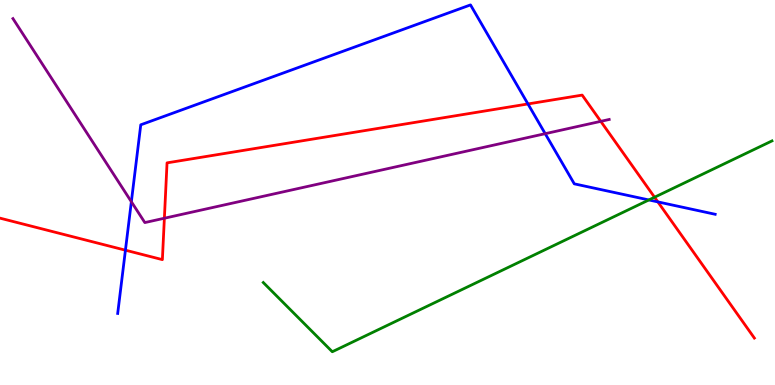[{'lines': ['blue', 'red'], 'intersections': [{'x': 1.62, 'y': 3.5}, {'x': 6.81, 'y': 7.3}, {'x': 8.49, 'y': 4.76}]}, {'lines': ['green', 'red'], 'intersections': [{'x': 8.45, 'y': 4.88}]}, {'lines': ['purple', 'red'], 'intersections': [{'x': 2.12, 'y': 4.33}, {'x': 7.75, 'y': 6.85}]}, {'lines': ['blue', 'green'], 'intersections': [{'x': 8.37, 'y': 4.81}]}, {'lines': ['blue', 'purple'], 'intersections': [{'x': 1.69, 'y': 4.76}, {'x': 7.03, 'y': 6.53}]}, {'lines': ['green', 'purple'], 'intersections': []}]